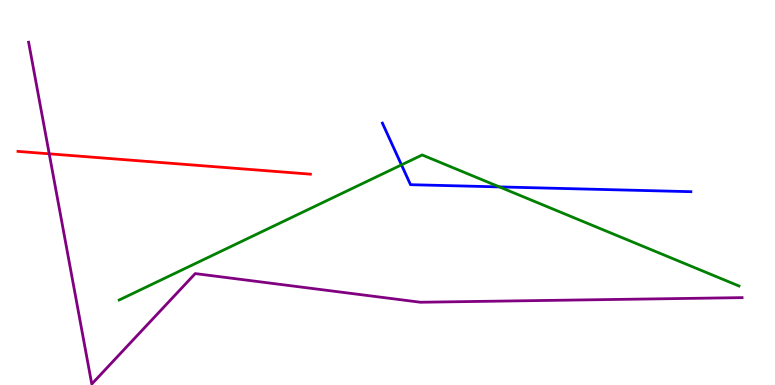[{'lines': ['blue', 'red'], 'intersections': []}, {'lines': ['green', 'red'], 'intersections': []}, {'lines': ['purple', 'red'], 'intersections': [{'x': 0.635, 'y': 6.0}]}, {'lines': ['blue', 'green'], 'intersections': [{'x': 5.18, 'y': 5.72}, {'x': 6.44, 'y': 5.15}]}, {'lines': ['blue', 'purple'], 'intersections': []}, {'lines': ['green', 'purple'], 'intersections': []}]